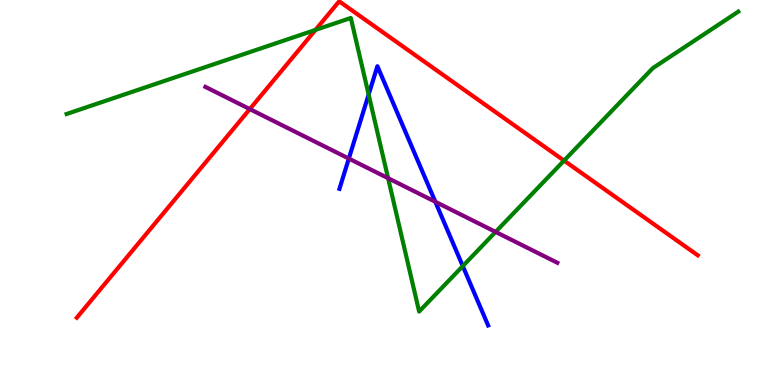[{'lines': ['blue', 'red'], 'intersections': []}, {'lines': ['green', 'red'], 'intersections': [{'x': 4.07, 'y': 9.22}, {'x': 7.28, 'y': 5.83}]}, {'lines': ['purple', 'red'], 'intersections': [{'x': 3.22, 'y': 7.17}]}, {'lines': ['blue', 'green'], 'intersections': [{'x': 4.76, 'y': 7.54}, {'x': 5.97, 'y': 3.09}]}, {'lines': ['blue', 'purple'], 'intersections': [{'x': 4.5, 'y': 5.88}, {'x': 5.62, 'y': 4.76}]}, {'lines': ['green', 'purple'], 'intersections': [{'x': 5.01, 'y': 5.37}, {'x': 6.39, 'y': 3.98}]}]